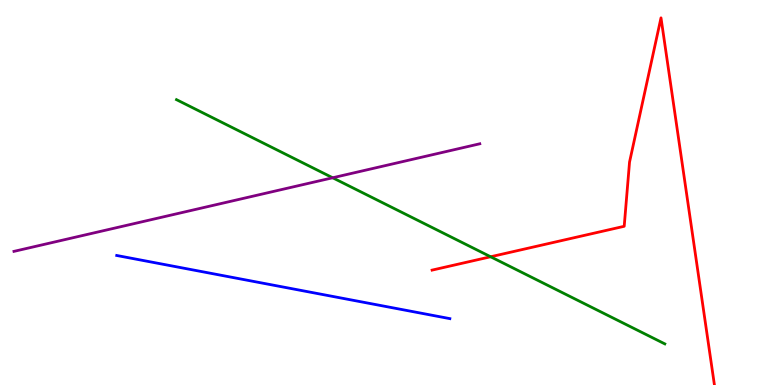[{'lines': ['blue', 'red'], 'intersections': []}, {'lines': ['green', 'red'], 'intersections': [{'x': 6.33, 'y': 3.33}]}, {'lines': ['purple', 'red'], 'intersections': []}, {'lines': ['blue', 'green'], 'intersections': []}, {'lines': ['blue', 'purple'], 'intersections': []}, {'lines': ['green', 'purple'], 'intersections': [{'x': 4.29, 'y': 5.38}]}]